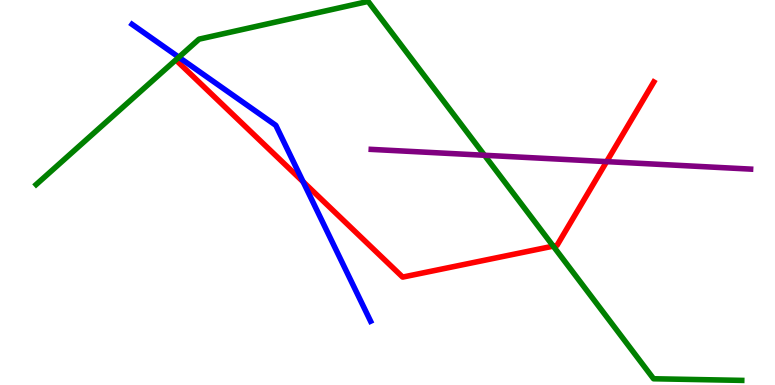[{'lines': ['blue', 'red'], 'intersections': [{'x': 3.91, 'y': 5.28}]}, {'lines': ['green', 'red'], 'intersections': [{'x': 7.14, 'y': 3.61}]}, {'lines': ['purple', 'red'], 'intersections': [{'x': 7.83, 'y': 5.8}]}, {'lines': ['blue', 'green'], 'intersections': [{'x': 2.31, 'y': 8.51}]}, {'lines': ['blue', 'purple'], 'intersections': []}, {'lines': ['green', 'purple'], 'intersections': [{'x': 6.25, 'y': 5.97}]}]